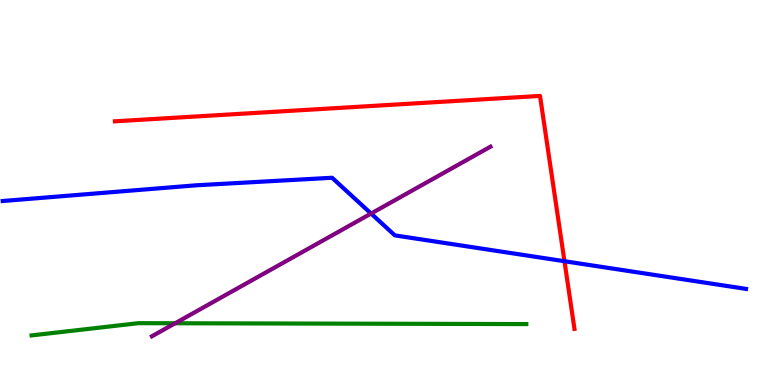[{'lines': ['blue', 'red'], 'intersections': [{'x': 7.28, 'y': 3.21}]}, {'lines': ['green', 'red'], 'intersections': []}, {'lines': ['purple', 'red'], 'intersections': []}, {'lines': ['blue', 'green'], 'intersections': []}, {'lines': ['blue', 'purple'], 'intersections': [{'x': 4.79, 'y': 4.45}]}, {'lines': ['green', 'purple'], 'intersections': [{'x': 2.26, 'y': 1.6}]}]